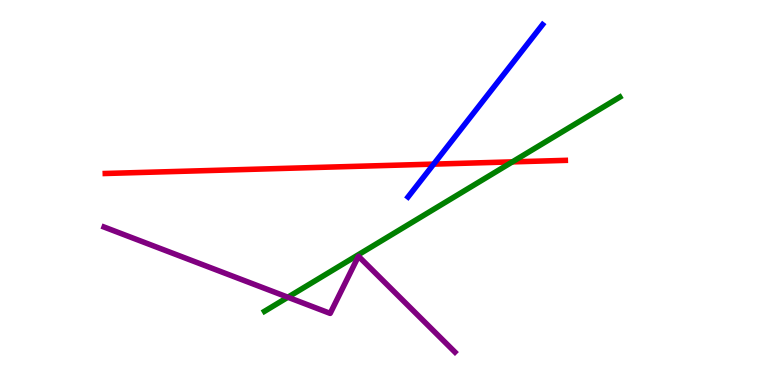[{'lines': ['blue', 'red'], 'intersections': [{'x': 5.6, 'y': 5.74}]}, {'lines': ['green', 'red'], 'intersections': [{'x': 6.61, 'y': 5.8}]}, {'lines': ['purple', 'red'], 'intersections': []}, {'lines': ['blue', 'green'], 'intersections': []}, {'lines': ['blue', 'purple'], 'intersections': []}, {'lines': ['green', 'purple'], 'intersections': [{'x': 3.71, 'y': 2.28}]}]